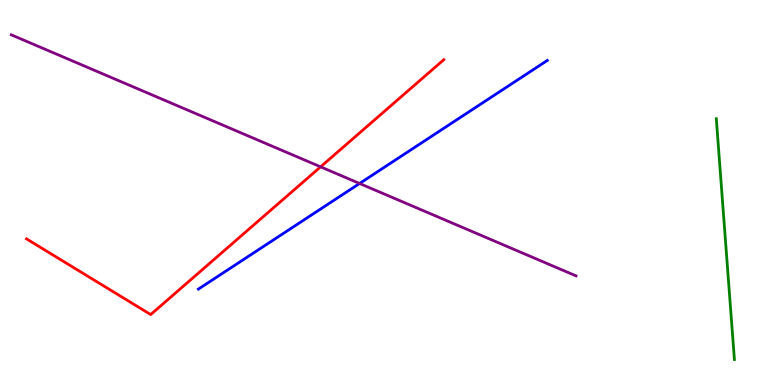[{'lines': ['blue', 'red'], 'intersections': []}, {'lines': ['green', 'red'], 'intersections': []}, {'lines': ['purple', 'red'], 'intersections': [{'x': 4.14, 'y': 5.67}]}, {'lines': ['blue', 'green'], 'intersections': []}, {'lines': ['blue', 'purple'], 'intersections': [{'x': 4.64, 'y': 5.23}]}, {'lines': ['green', 'purple'], 'intersections': []}]